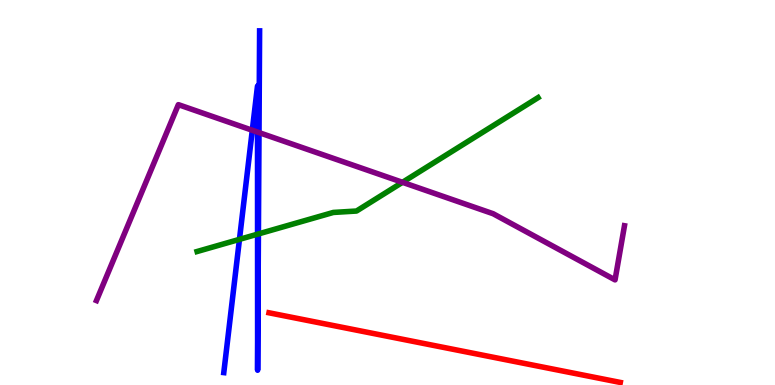[{'lines': ['blue', 'red'], 'intersections': []}, {'lines': ['green', 'red'], 'intersections': []}, {'lines': ['purple', 'red'], 'intersections': []}, {'lines': ['blue', 'green'], 'intersections': [{'x': 3.09, 'y': 3.78}, {'x': 3.32, 'y': 3.92}, {'x': 3.33, 'y': 3.92}]}, {'lines': ['blue', 'purple'], 'intersections': [{'x': 3.26, 'y': 6.62}, {'x': 3.32, 'y': 6.57}, {'x': 3.34, 'y': 6.56}]}, {'lines': ['green', 'purple'], 'intersections': [{'x': 5.19, 'y': 5.26}]}]